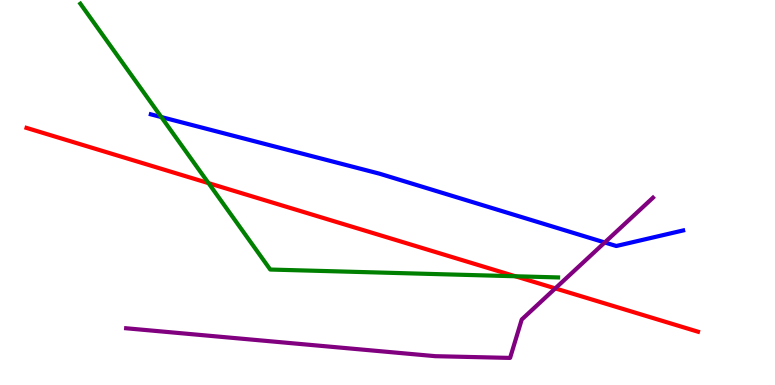[{'lines': ['blue', 'red'], 'intersections': []}, {'lines': ['green', 'red'], 'intersections': [{'x': 2.69, 'y': 5.24}, {'x': 6.65, 'y': 2.82}]}, {'lines': ['purple', 'red'], 'intersections': [{'x': 7.16, 'y': 2.51}]}, {'lines': ['blue', 'green'], 'intersections': [{'x': 2.08, 'y': 6.96}]}, {'lines': ['blue', 'purple'], 'intersections': [{'x': 7.8, 'y': 3.7}]}, {'lines': ['green', 'purple'], 'intersections': []}]